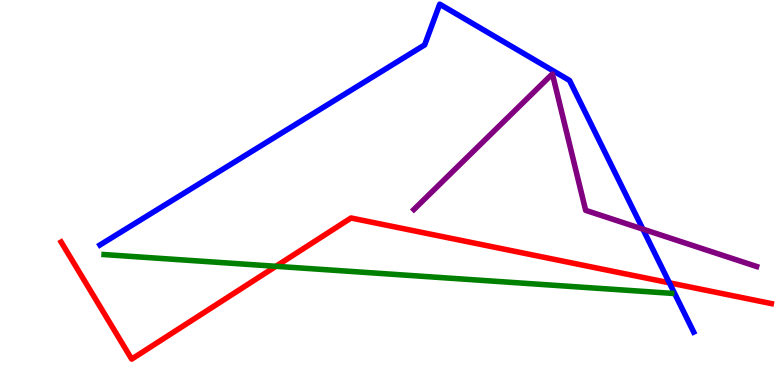[{'lines': ['blue', 'red'], 'intersections': [{'x': 8.64, 'y': 2.65}]}, {'lines': ['green', 'red'], 'intersections': [{'x': 3.56, 'y': 3.08}]}, {'lines': ['purple', 'red'], 'intersections': []}, {'lines': ['blue', 'green'], 'intersections': []}, {'lines': ['blue', 'purple'], 'intersections': [{'x': 8.3, 'y': 4.05}]}, {'lines': ['green', 'purple'], 'intersections': []}]